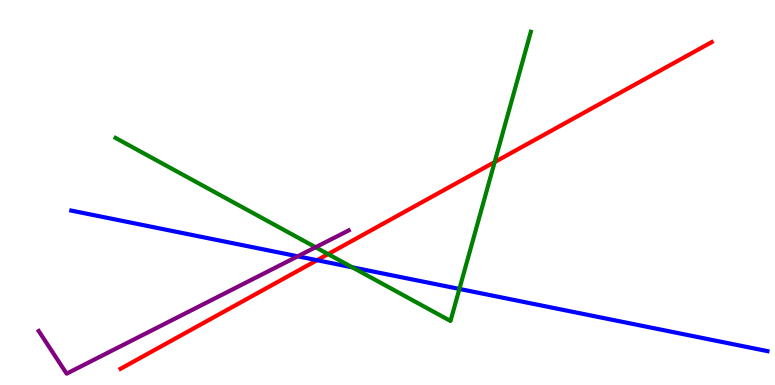[{'lines': ['blue', 'red'], 'intersections': [{'x': 4.09, 'y': 3.24}]}, {'lines': ['green', 'red'], 'intersections': [{'x': 4.23, 'y': 3.4}, {'x': 6.38, 'y': 5.79}]}, {'lines': ['purple', 'red'], 'intersections': []}, {'lines': ['blue', 'green'], 'intersections': [{'x': 4.55, 'y': 3.06}, {'x': 5.93, 'y': 2.5}]}, {'lines': ['blue', 'purple'], 'intersections': [{'x': 3.84, 'y': 3.34}]}, {'lines': ['green', 'purple'], 'intersections': [{'x': 4.07, 'y': 3.58}]}]